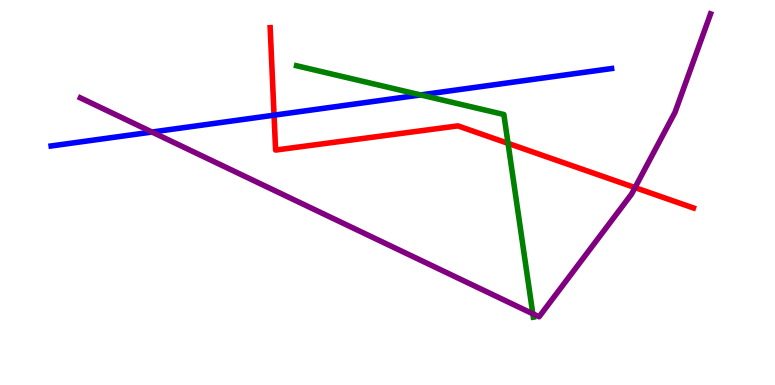[{'lines': ['blue', 'red'], 'intersections': [{'x': 3.54, 'y': 7.01}]}, {'lines': ['green', 'red'], 'intersections': [{'x': 6.56, 'y': 6.28}]}, {'lines': ['purple', 'red'], 'intersections': [{'x': 8.19, 'y': 5.13}]}, {'lines': ['blue', 'green'], 'intersections': [{'x': 5.43, 'y': 7.53}]}, {'lines': ['blue', 'purple'], 'intersections': [{'x': 1.96, 'y': 6.57}]}, {'lines': ['green', 'purple'], 'intersections': [{'x': 6.87, 'y': 1.85}]}]